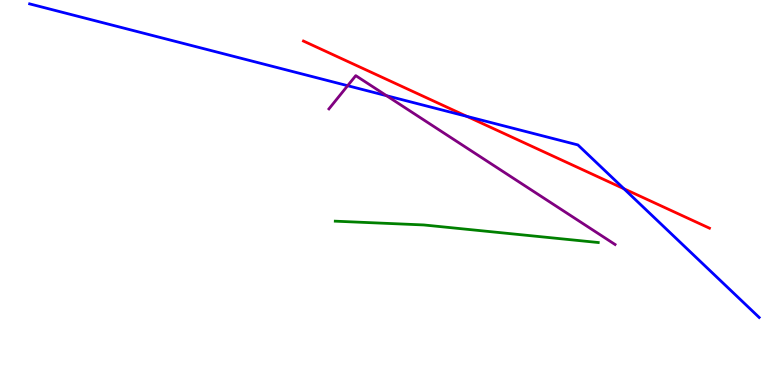[{'lines': ['blue', 'red'], 'intersections': [{'x': 6.02, 'y': 6.98}, {'x': 8.05, 'y': 5.1}]}, {'lines': ['green', 'red'], 'intersections': []}, {'lines': ['purple', 'red'], 'intersections': []}, {'lines': ['blue', 'green'], 'intersections': []}, {'lines': ['blue', 'purple'], 'intersections': [{'x': 4.49, 'y': 7.77}, {'x': 4.99, 'y': 7.51}]}, {'lines': ['green', 'purple'], 'intersections': []}]